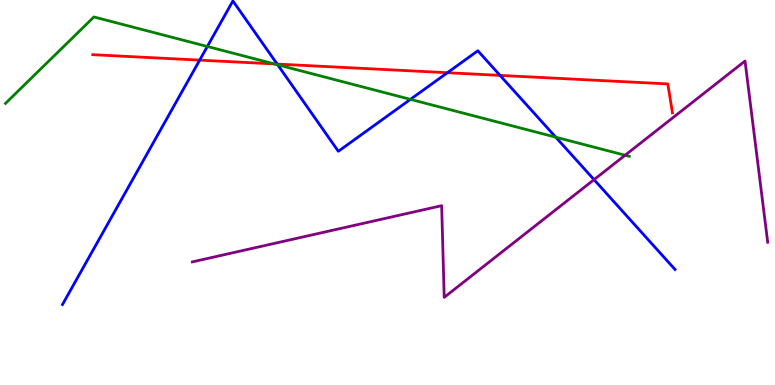[{'lines': ['blue', 'red'], 'intersections': [{'x': 2.58, 'y': 8.44}, {'x': 3.58, 'y': 8.34}, {'x': 5.77, 'y': 8.11}, {'x': 6.45, 'y': 8.04}]}, {'lines': ['green', 'red'], 'intersections': [{'x': 3.54, 'y': 8.34}]}, {'lines': ['purple', 'red'], 'intersections': []}, {'lines': ['blue', 'green'], 'intersections': [{'x': 2.68, 'y': 8.79}, {'x': 3.58, 'y': 8.32}, {'x': 5.3, 'y': 7.42}, {'x': 7.17, 'y': 6.44}]}, {'lines': ['blue', 'purple'], 'intersections': [{'x': 7.67, 'y': 5.33}]}, {'lines': ['green', 'purple'], 'intersections': [{'x': 8.07, 'y': 5.97}]}]